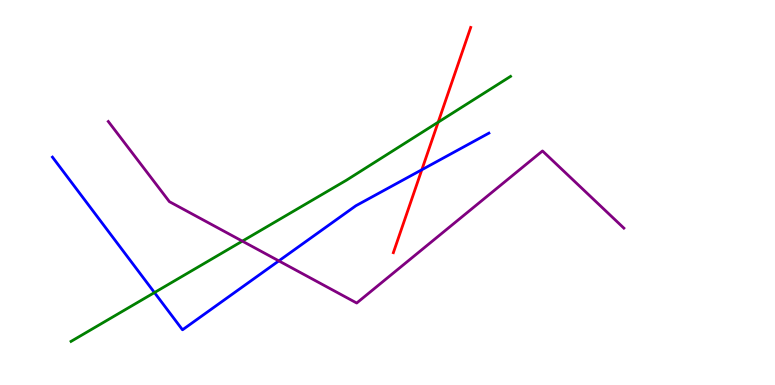[{'lines': ['blue', 'red'], 'intersections': [{'x': 5.44, 'y': 5.59}]}, {'lines': ['green', 'red'], 'intersections': [{'x': 5.65, 'y': 6.83}]}, {'lines': ['purple', 'red'], 'intersections': []}, {'lines': ['blue', 'green'], 'intersections': [{'x': 1.99, 'y': 2.4}]}, {'lines': ['blue', 'purple'], 'intersections': [{'x': 3.6, 'y': 3.22}]}, {'lines': ['green', 'purple'], 'intersections': [{'x': 3.13, 'y': 3.74}]}]